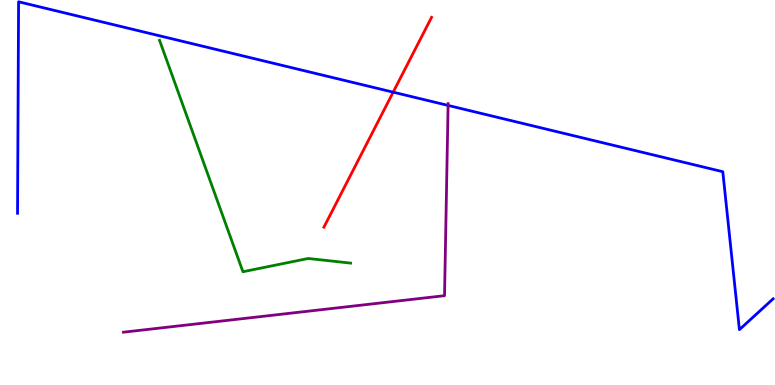[{'lines': ['blue', 'red'], 'intersections': [{'x': 5.07, 'y': 7.61}]}, {'lines': ['green', 'red'], 'intersections': []}, {'lines': ['purple', 'red'], 'intersections': []}, {'lines': ['blue', 'green'], 'intersections': []}, {'lines': ['blue', 'purple'], 'intersections': [{'x': 5.78, 'y': 7.26}]}, {'lines': ['green', 'purple'], 'intersections': []}]